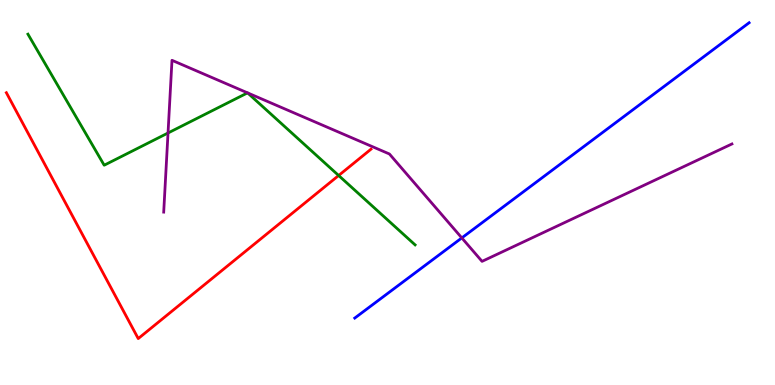[{'lines': ['blue', 'red'], 'intersections': []}, {'lines': ['green', 'red'], 'intersections': [{'x': 4.37, 'y': 5.44}]}, {'lines': ['purple', 'red'], 'intersections': []}, {'lines': ['blue', 'green'], 'intersections': []}, {'lines': ['blue', 'purple'], 'intersections': [{'x': 5.96, 'y': 3.82}]}, {'lines': ['green', 'purple'], 'intersections': [{'x': 2.17, 'y': 6.55}, {'x': 3.19, 'y': 7.59}, {'x': 3.19, 'y': 7.59}]}]